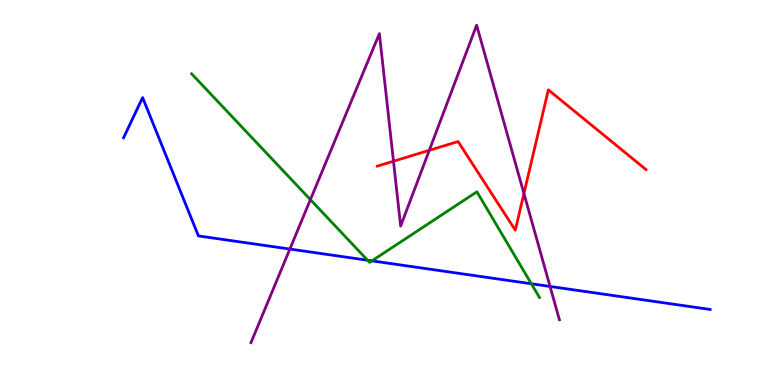[{'lines': ['blue', 'red'], 'intersections': []}, {'lines': ['green', 'red'], 'intersections': []}, {'lines': ['purple', 'red'], 'intersections': [{'x': 5.08, 'y': 5.81}, {'x': 5.54, 'y': 6.1}, {'x': 6.76, 'y': 4.97}]}, {'lines': ['blue', 'green'], 'intersections': [{'x': 4.74, 'y': 3.24}, {'x': 4.8, 'y': 3.22}, {'x': 6.86, 'y': 2.63}]}, {'lines': ['blue', 'purple'], 'intersections': [{'x': 3.74, 'y': 3.53}, {'x': 7.1, 'y': 2.56}]}, {'lines': ['green', 'purple'], 'intersections': [{'x': 4.01, 'y': 4.81}]}]